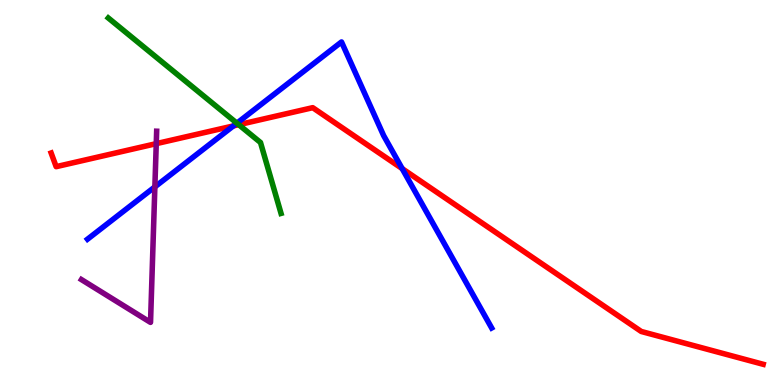[{'lines': ['blue', 'red'], 'intersections': [{'x': 3.01, 'y': 6.73}, {'x': 5.19, 'y': 5.62}]}, {'lines': ['green', 'red'], 'intersections': [{'x': 3.08, 'y': 6.76}]}, {'lines': ['purple', 'red'], 'intersections': [{'x': 2.02, 'y': 6.27}]}, {'lines': ['blue', 'green'], 'intersections': [{'x': 3.06, 'y': 6.8}]}, {'lines': ['blue', 'purple'], 'intersections': [{'x': 2.0, 'y': 5.15}]}, {'lines': ['green', 'purple'], 'intersections': []}]